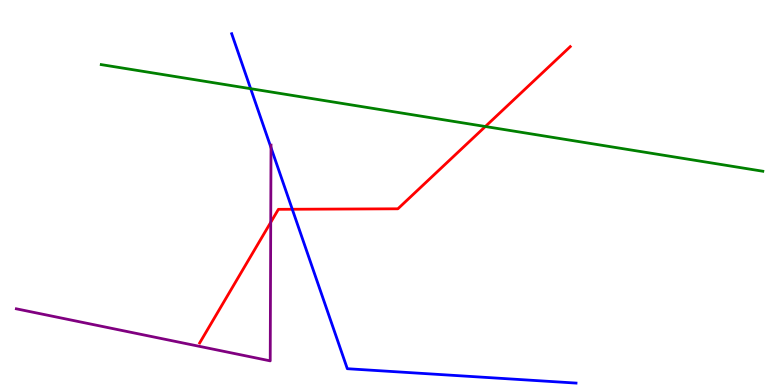[{'lines': ['blue', 'red'], 'intersections': [{'x': 3.77, 'y': 4.56}]}, {'lines': ['green', 'red'], 'intersections': [{'x': 6.26, 'y': 6.71}]}, {'lines': ['purple', 'red'], 'intersections': [{'x': 3.49, 'y': 4.22}]}, {'lines': ['blue', 'green'], 'intersections': [{'x': 3.23, 'y': 7.7}]}, {'lines': ['blue', 'purple'], 'intersections': [{'x': 3.5, 'y': 6.17}]}, {'lines': ['green', 'purple'], 'intersections': []}]